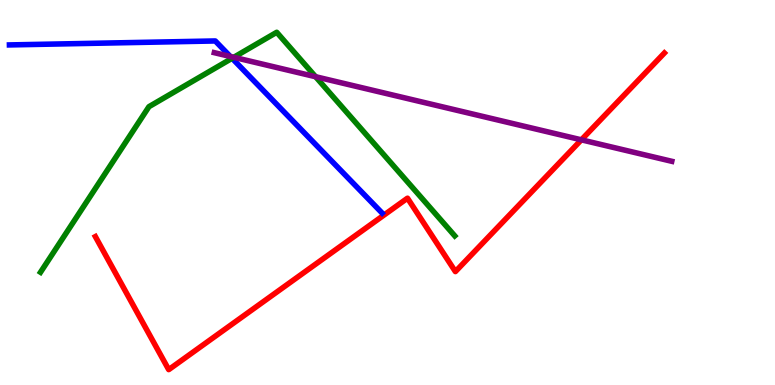[{'lines': ['blue', 'red'], 'intersections': []}, {'lines': ['green', 'red'], 'intersections': []}, {'lines': ['purple', 'red'], 'intersections': [{'x': 7.5, 'y': 6.37}]}, {'lines': ['blue', 'green'], 'intersections': [{'x': 2.99, 'y': 8.49}]}, {'lines': ['blue', 'purple'], 'intersections': [{'x': 2.97, 'y': 8.53}]}, {'lines': ['green', 'purple'], 'intersections': [{'x': 3.02, 'y': 8.51}, {'x': 4.07, 'y': 8.01}]}]